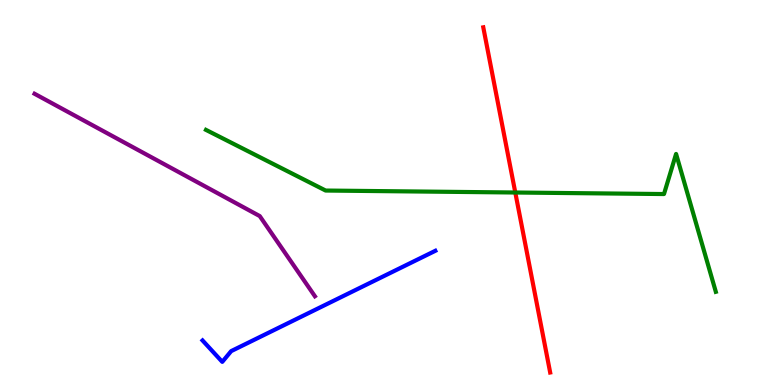[{'lines': ['blue', 'red'], 'intersections': []}, {'lines': ['green', 'red'], 'intersections': [{'x': 6.65, 'y': 5.0}]}, {'lines': ['purple', 'red'], 'intersections': []}, {'lines': ['blue', 'green'], 'intersections': []}, {'lines': ['blue', 'purple'], 'intersections': []}, {'lines': ['green', 'purple'], 'intersections': []}]